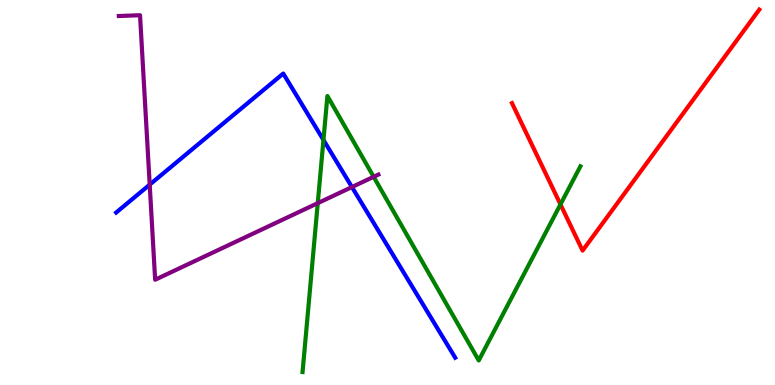[{'lines': ['blue', 'red'], 'intersections': []}, {'lines': ['green', 'red'], 'intersections': [{'x': 7.23, 'y': 4.69}]}, {'lines': ['purple', 'red'], 'intersections': []}, {'lines': ['blue', 'green'], 'intersections': [{'x': 4.17, 'y': 6.36}]}, {'lines': ['blue', 'purple'], 'intersections': [{'x': 1.93, 'y': 5.2}, {'x': 4.54, 'y': 5.14}]}, {'lines': ['green', 'purple'], 'intersections': [{'x': 4.1, 'y': 4.72}, {'x': 4.82, 'y': 5.41}]}]